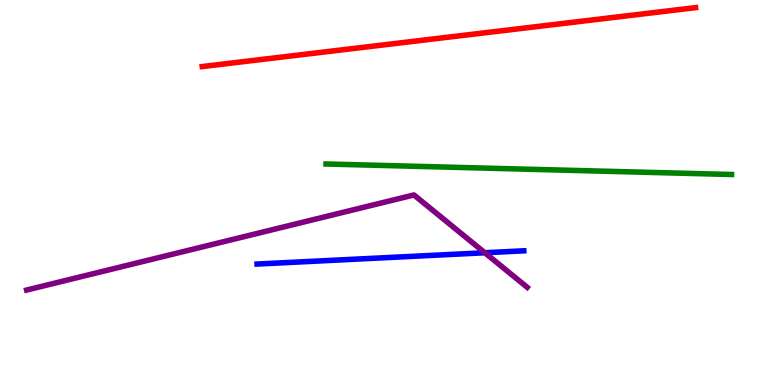[{'lines': ['blue', 'red'], 'intersections': []}, {'lines': ['green', 'red'], 'intersections': []}, {'lines': ['purple', 'red'], 'intersections': []}, {'lines': ['blue', 'green'], 'intersections': []}, {'lines': ['blue', 'purple'], 'intersections': [{'x': 6.26, 'y': 3.44}]}, {'lines': ['green', 'purple'], 'intersections': []}]